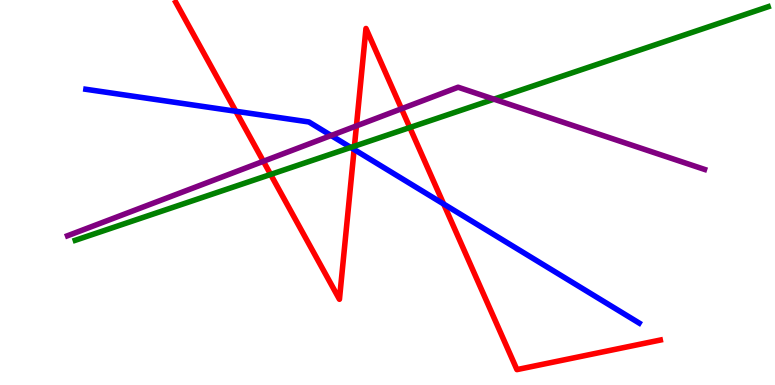[{'lines': ['blue', 'red'], 'intersections': [{'x': 3.04, 'y': 7.11}, {'x': 4.57, 'y': 6.12}, {'x': 5.72, 'y': 4.7}]}, {'lines': ['green', 'red'], 'intersections': [{'x': 3.49, 'y': 5.47}, {'x': 4.57, 'y': 6.2}, {'x': 5.29, 'y': 6.69}]}, {'lines': ['purple', 'red'], 'intersections': [{'x': 3.4, 'y': 5.81}, {'x': 4.6, 'y': 6.73}, {'x': 5.18, 'y': 7.18}]}, {'lines': ['blue', 'green'], 'intersections': [{'x': 4.53, 'y': 6.17}]}, {'lines': ['blue', 'purple'], 'intersections': [{'x': 4.27, 'y': 6.48}]}, {'lines': ['green', 'purple'], 'intersections': [{'x': 6.37, 'y': 7.42}]}]